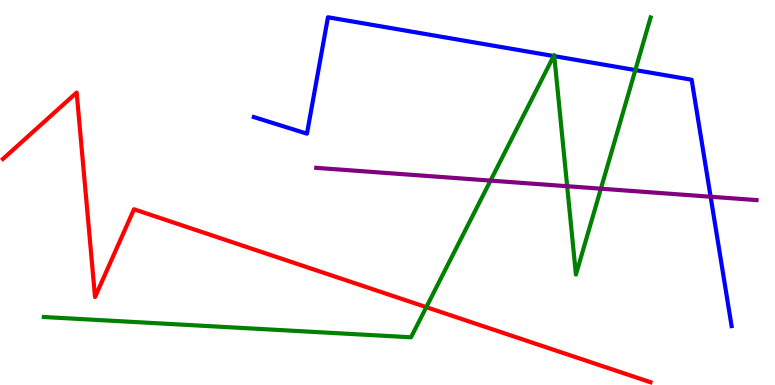[{'lines': ['blue', 'red'], 'intersections': []}, {'lines': ['green', 'red'], 'intersections': [{'x': 5.5, 'y': 2.02}]}, {'lines': ['purple', 'red'], 'intersections': []}, {'lines': ['blue', 'green'], 'intersections': [{'x': 7.14, 'y': 8.54}, {'x': 7.15, 'y': 8.54}, {'x': 8.2, 'y': 8.18}]}, {'lines': ['blue', 'purple'], 'intersections': [{'x': 9.17, 'y': 4.89}]}, {'lines': ['green', 'purple'], 'intersections': [{'x': 6.33, 'y': 5.31}, {'x': 7.32, 'y': 5.16}, {'x': 7.75, 'y': 5.1}]}]